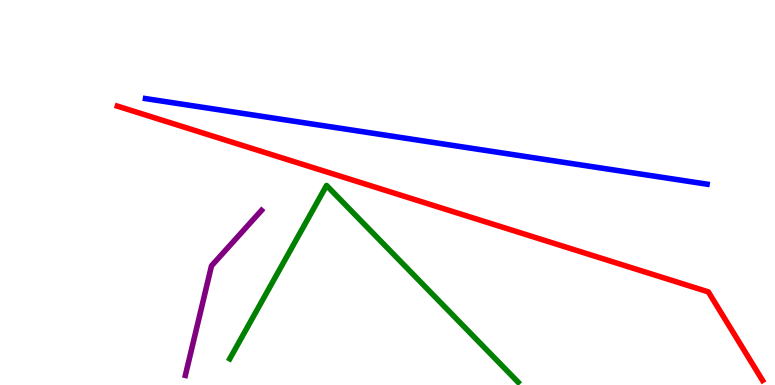[{'lines': ['blue', 'red'], 'intersections': []}, {'lines': ['green', 'red'], 'intersections': []}, {'lines': ['purple', 'red'], 'intersections': []}, {'lines': ['blue', 'green'], 'intersections': []}, {'lines': ['blue', 'purple'], 'intersections': []}, {'lines': ['green', 'purple'], 'intersections': []}]